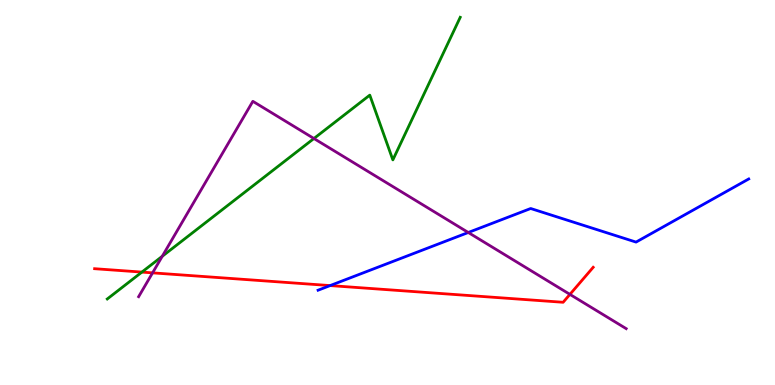[{'lines': ['blue', 'red'], 'intersections': [{'x': 4.26, 'y': 2.58}]}, {'lines': ['green', 'red'], 'intersections': [{'x': 1.83, 'y': 2.93}]}, {'lines': ['purple', 'red'], 'intersections': [{'x': 1.97, 'y': 2.91}, {'x': 7.35, 'y': 2.35}]}, {'lines': ['blue', 'green'], 'intersections': []}, {'lines': ['blue', 'purple'], 'intersections': [{'x': 6.04, 'y': 3.96}]}, {'lines': ['green', 'purple'], 'intersections': [{'x': 2.09, 'y': 3.34}, {'x': 4.05, 'y': 6.4}]}]